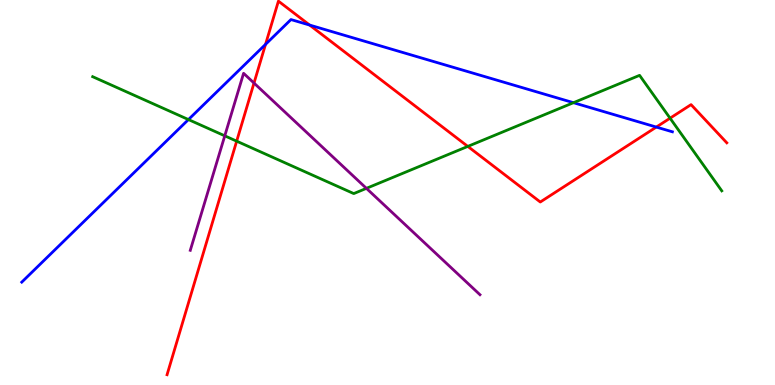[{'lines': ['blue', 'red'], 'intersections': [{'x': 3.43, 'y': 8.85}, {'x': 3.99, 'y': 9.35}, {'x': 8.47, 'y': 6.7}]}, {'lines': ['green', 'red'], 'intersections': [{'x': 3.05, 'y': 6.33}, {'x': 6.04, 'y': 6.2}, {'x': 8.65, 'y': 6.93}]}, {'lines': ['purple', 'red'], 'intersections': [{'x': 3.28, 'y': 7.84}]}, {'lines': ['blue', 'green'], 'intersections': [{'x': 2.43, 'y': 6.89}, {'x': 7.4, 'y': 7.33}]}, {'lines': ['blue', 'purple'], 'intersections': []}, {'lines': ['green', 'purple'], 'intersections': [{'x': 2.9, 'y': 6.47}, {'x': 4.73, 'y': 5.11}]}]